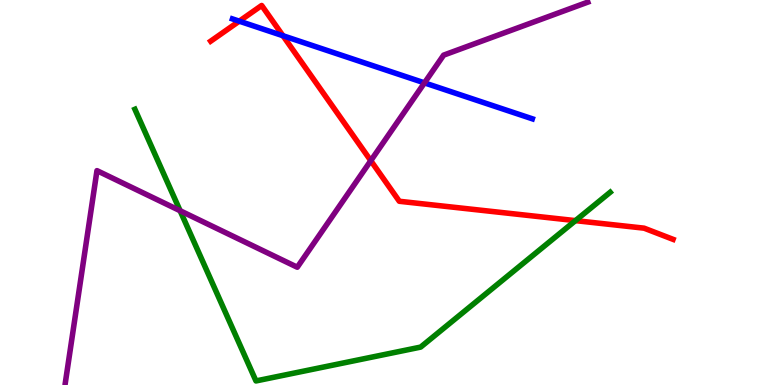[{'lines': ['blue', 'red'], 'intersections': [{'x': 3.09, 'y': 9.45}, {'x': 3.65, 'y': 9.07}]}, {'lines': ['green', 'red'], 'intersections': [{'x': 7.43, 'y': 4.27}]}, {'lines': ['purple', 'red'], 'intersections': [{'x': 4.78, 'y': 5.83}]}, {'lines': ['blue', 'green'], 'intersections': []}, {'lines': ['blue', 'purple'], 'intersections': [{'x': 5.48, 'y': 7.85}]}, {'lines': ['green', 'purple'], 'intersections': [{'x': 2.32, 'y': 4.53}]}]